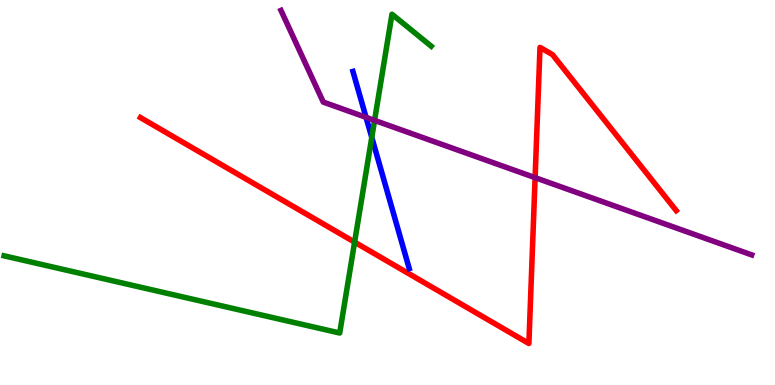[{'lines': ['blue', 'red'], 'intersections': []}, {'lines': ['green', 'red'], 'intersections': [{'x': 4.58, 'y': 3.71}]}, {'lines': ['purple', 'red'], 'intersections': [{'x': 6.9, 'y': 5.39}]}, {'lines': ['blue', 'green'], 'intersections': [{'x': 4.8, 'y': 6.43}]}, {'lines': ['blue', 'purple'], 'intersections': [{'x': 4.72, 'y': 6.95}]}, {'lines': ['green', 'purple'], 'intersections': [{'x': 4.83, 'y': 6.87}]}]